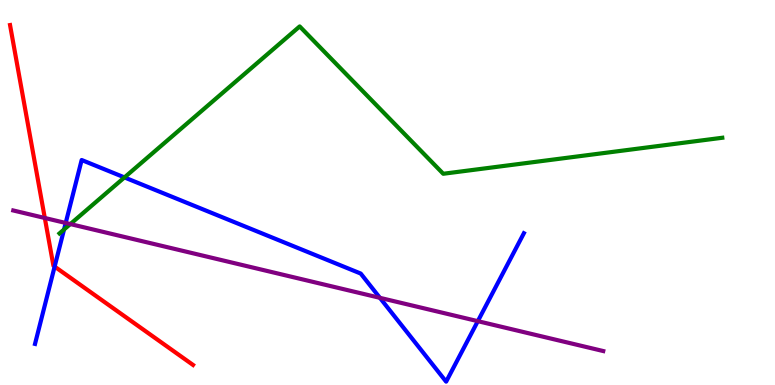[{'lines': ['blue', 'red'], 'intersections': [{'x': 0.705, 'y': 3.08}]}, {'lines': ['green', 'red'], 'intersections': []}, {'lines': ['purple', 'red'], 'intersections': [{'x': 0.578, 'y': 4.34}]}, {'lines': ['blue', 'green'], 'intersections': [{'x': 0.826, 'y': 4.04}, {'x': 1.61, 'y': 5.39}]}, {'lines': ['blue', 'purple'], 'intersections': [{'x': 0.848, 'y': 4.21}, {'x': 4.9, 'y': 2.26}, {'x': 6.17, 'y': 1.66}]}, {'lines': ['green', 'purple'], 'intersections': [{'x': 0.908, 'y': 4.18}]}]